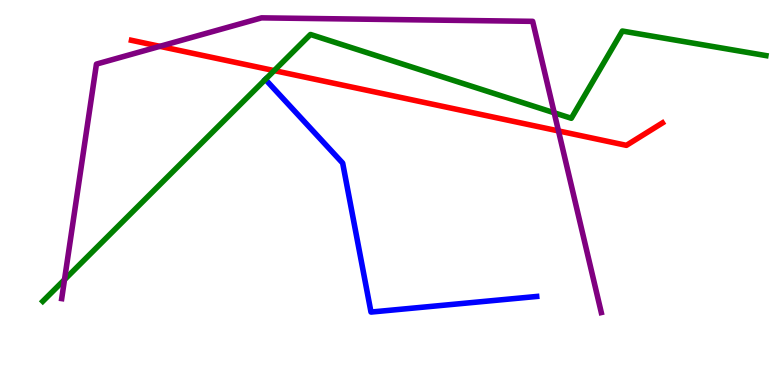[{'lines': ['blue', 'red'], 'intersections': []}, {'lines': ['green', 'red'], 'intersections': [{'x': 3.54, 'y': 8.17}]}, {'lines': ['purple', 'red'], 'intersections': [{'x': 2.06, 'y': 8.8}, {'x': 7.21, 'y': 6.6}]}, {'lines': ['blue', 'green'], 'intersections': [{'x': 3.42, 'y': 7.94}]}, {'lines': ['blue', 'purple'], 'intersections': []}, {'lines': ['green', 'purple'], 'intersections': [{'x': 0.832, 'y': 2.74}, {'x': 7.15, 'y': 7.07}]}]